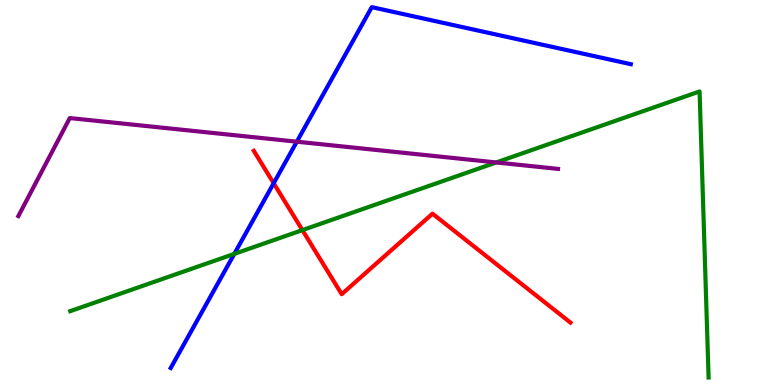[{'lines': ['blue', 'red'], 'intersections': [{'x': 3.53, 'y': 5.24}]}, {'lines': ['green', 'red'], 'intersections': [{'x': 3.9, 'y': 4.02}]}, {'lines': ['purple', 'red'], 'intersections': []}, {'lines': ['blue', 'green'], 'intersections': [{'x': 3.02, 'y': 3.41}]}, {'lines': ['blue', 'purple'], 'intersections': [{'x': 3.83, 'y': 6.32}]}, {'lines': ['green', 'purple'], 'intersections': [{'x': 6.4, 'y': 5.78}]}]